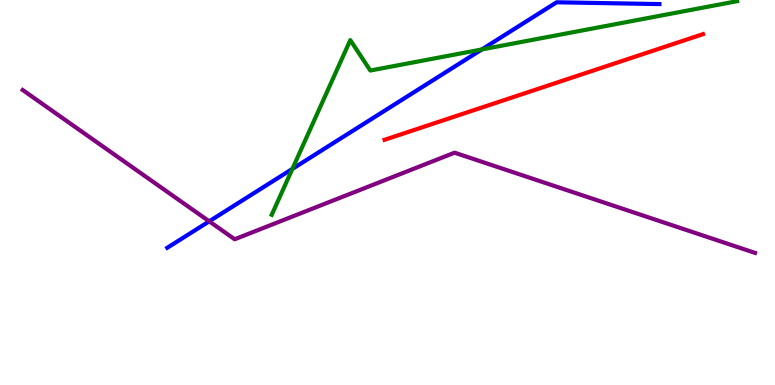[{'lines': ['blue', 'red'], 'intersections': []}, {'lines': ['green', 'red'], 'intersections': []}, {'lines': ['purple', 'red'], 'intersections': []}, {'lines': ['blue', 'green'], 'intersections': [{'x': 3.77, 'y': 5.61}, {'x': 6.22, 'y': 8.72}]}, {'lines': ['blue', 'purple'], 'intersections': [{'x': 2.7, 'y': 4.25}]}, {'lines': ['green', 'purple'], 'intersections': []}]